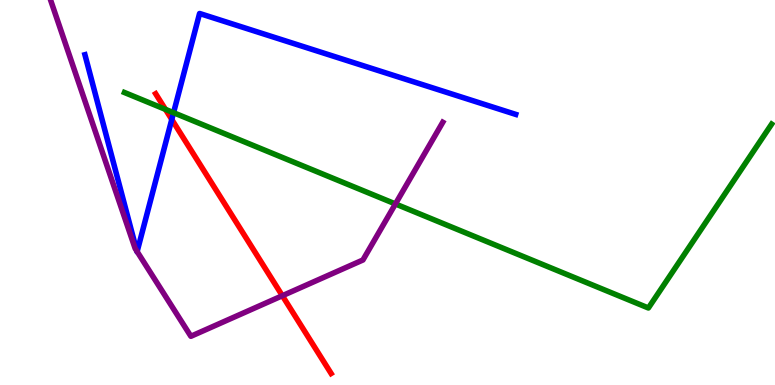[{'lines': ['blue', 'red'], 'intersections': [{'x': 2.22, 'y': 6.9}]}, {'lines': ['green', 'red'], 'intersections': [{'x': 2.13, 'y': 7.16}]}, {'lines': ['purple', 'red'], 'intersections': [{'x': 3.64, 'y': 2.32}]}, {'lines': ['blue', 'green'], 'intersections': [{'x': 2.24, 'y': 7.07}]}, {'lines': ['blue', 'purple'], 'intersections': [{'x': 1.77, 'y': 3.48}, {'x': 1.77, 'y': 3.47}]}, {'lines': ['green', 'purple'], 'intersections': [{'x': 5.1, 'y': 4.7}]}]